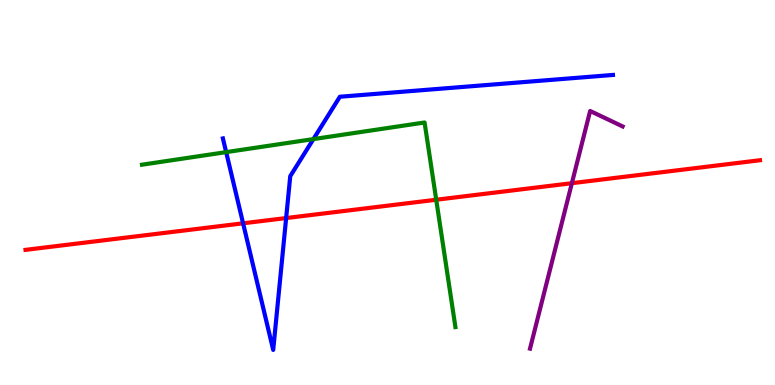[{'lines': ['blue', 'red'], 'intersections': [{'x': 3.14, 'y': 4.2}, {'x': 3.69, 'y': 4.34}]}, {'lines': ['green', 'red'], 'intersections': [{'x': 5.63, 'y': 4.81}]}, {'lines': ['purple', 'red'], 'intersections': [{'x': 7.38, 'y': 5.24}]}, {'lines': ['blue', 'green'], 'intersections': [{'x': 2.92, 'y': 6.05}, {'x': 4.04, 'y': 6.39}]}, {'lines': ['blue', 'purple'], 'intersections': []}, {'lines': ['green', 'purple'], 'intersections': []}]